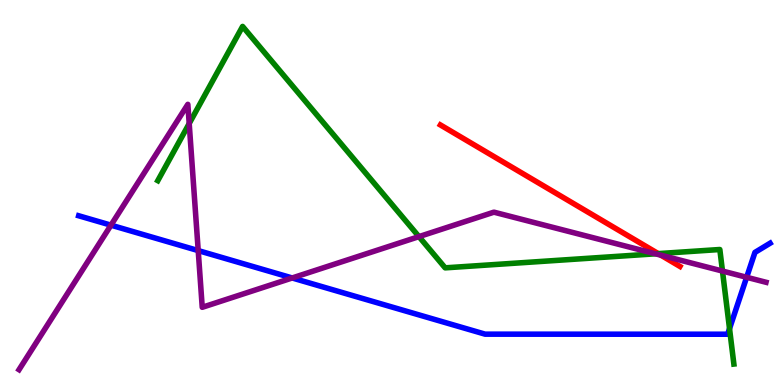[{'lines': ['blue', 'red'], 'intersections': []}, {'lines': ['green', 'red'], 'intersections': [{'x': 8.49, 'y': 3.41}]}, {'lines': ['purple', 'red'], 'intersections': [{'x': 8.53, 'y': 3.37}]}, {'lines': ['blue', 'green'], 'intersections': [{'x': 9.41, 'y': 1.46}]}, {'lines': ['blue', 'purple'], 'intersections': [{'x': 1.43, 'y': 4.15}, {'x': 2.56, 'y': 3.49}, {'x': 3.77, 'y': 2.78}, {'x': 9.63, 'y': 2.8}]}, {'lines': ['green', 'purple'], 'intersections': [{'x': 2.44, 'y': 6.79}, {'x': 5.41, 'y': 3.85}, {'x': 8.46, 'y': 3.41}, {'x': 9.32, 'y': 2.96}]}]